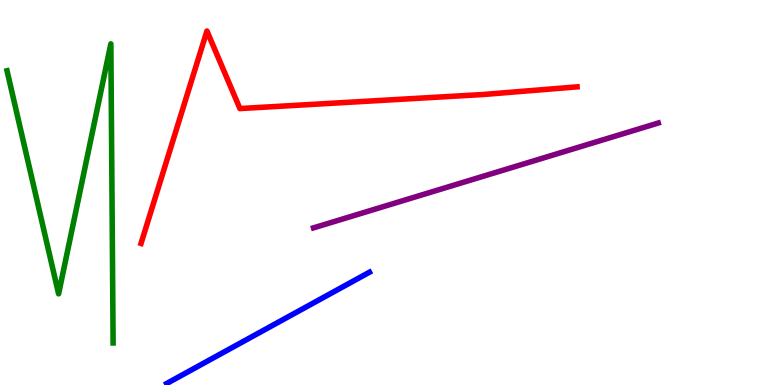[{'lines': ['blue', 'red'], 'intersections': []}, {'lines': ['green', 'red'], 'intersections': []}, {'lines': ['purple', 'red'], 'intersections': []}, {'lines': ['blue', 'green'], 'intersections': []}, {'lines': ['blue', 'purple'], 'intersections': []}, {'lines': ['green', 'purple'], 'intersections': []}]